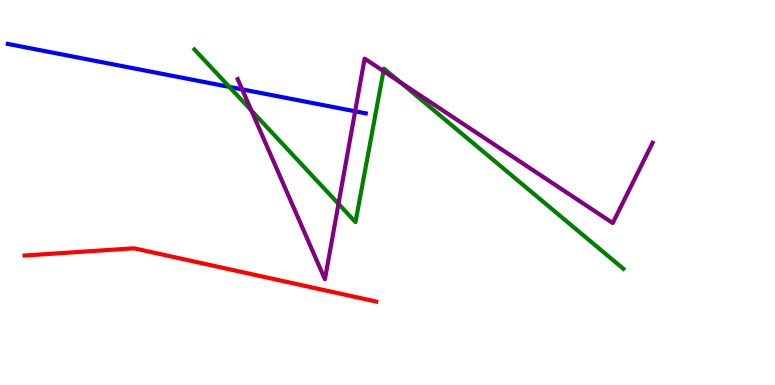[{'lines': ['blue', 'red'], 'intersections': []}, {'lines': ['green', 'red'], 'intersections': []}, {'lines': ['purple', 'red'], 'intersections': []}, {'lines': ['blue', 'green'], 'intersections': [{'x': 2.96, 'y': 7.74}]}, {'lines': ['blue', 'purple'], 'intersections': [{'x': 3.12, 'y': 7.68}, {'x': 4.58, 'y': 7.11}]}, {'lines': ['green', 'purple'], 'intersections': [{'x': 3.24, 'y': 7.13}, {'x': 4.37, 'y': 4.7}, {'x': 4.95, 'y': 8.15}, {'x': 5.17, 'y': 7.86}]}]